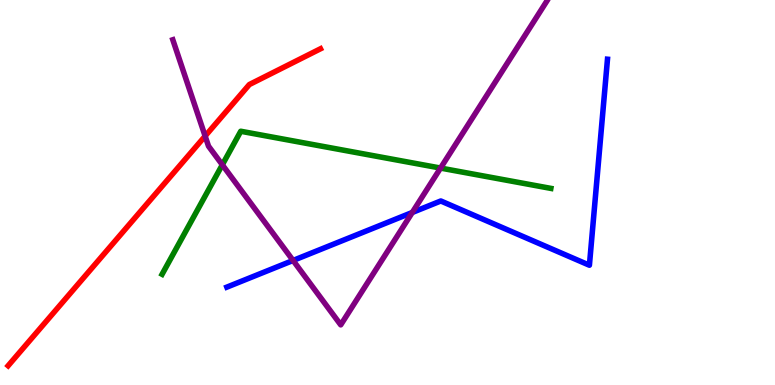[{'lines': ['blue', 'red'], 'intersections': []}, {'lines': ['green', 'red'], 'intersections': []}, {'lines': ['purple', 'red'], 'intersections': [{'x': 2.65, 'y': 6.47}]}, {'lines': ['blue', 'green'], 'intersections': []}, {'lines': ['blue', 'purple'], 'intersections': [{'x': 3.78, 'y': 3.23}, {'x': 5.32, 'y': 4.48}]}, {'lines': ['green', 'purple'], 'intersections': [{'x': 2.87, 'y': 5.72}, {'x': 5.68, 'y': 5.63}]}]